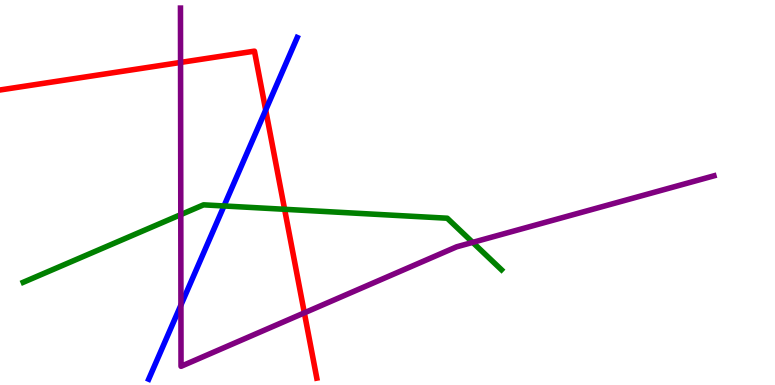[{'lines': ['blue', 'red'], 'intersections': [{'x': 3.43, 'y': 7.14}]}, {'lines': ['green', 'red'], 'intersections': [{'x': 3.67, 'y': 4.56}]}, {'lines': ['purple', 'red'], 'intersections': [{'x': 2.33, 'y': 8.38}, {'x': 3.93, 'y': 1.87}]}, {'lines': ['blue', 'green'], 'intersections': [{'x': 2.89, 'y': 4.65}]}, {'lines': ['blue', 'purple'], 'intersections': [{'x': 2.33, 'y': 2.08}]}, {'lines': ['green', 'purple'], 'intersections': [{'x': 2.33, 'y': 4.43}, {'x': 6.1, 'y': 3.7}]}]